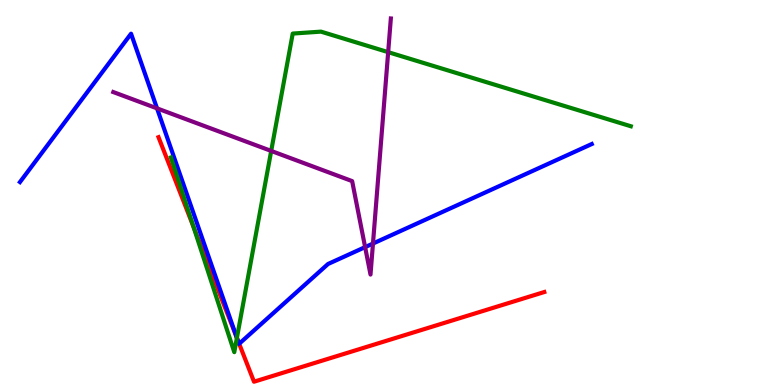[{'lines': ['blue', 'red'], 'intersections': [{'x': 3.05, 'y': 1.24}, {'x': 3.09, 'y': 1.07}]}, {'lines': ['green', 'red'], 'intersections': [{'x': 2.5, 'y': 4.11}, {'x': 3.06, 'y': 1.22}]}, {'lines': ['purple', 'red'], 'intersections': []}, {'lines': ['blue', 'green'], 'intersections': [{'x': 3.06, 'y': 1.22}]}, {'lines': ['blue', 'purple'], 'intersections': [{'x': 2.03, 'y': 7.19}, {'x': 4.71, 'y': 3.58}, {'x': 4.81, 'y': 3.67}]}, {'lines': ['green', 'purple'], 'intersections': [{'x': 3.5, 'y': 6.08}, {'x': 5.01, 'y': 8.65}]}]